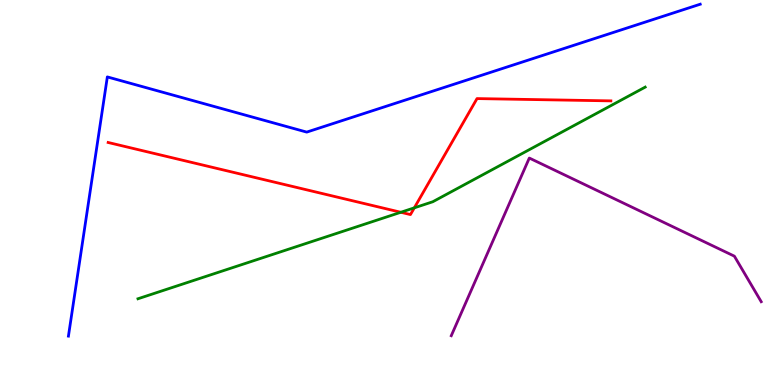[{'lines': ['blue', 'red'], 'intersections': []}, {'lines': ['green', 'red'], 'intersections': [{'x': 5.17, 'y': 4.49}, {'x': 5.35, 'y': 4.6}]}, {'lines': ['purple', 'red'], 'intersections': []}, {'lines': ['blue', 'green'], 'intersections': []}, {'lines': ['blue', 'purple'], 'intersections': []}, {'lines': ['green', 'purple'], 'intersections': []}]